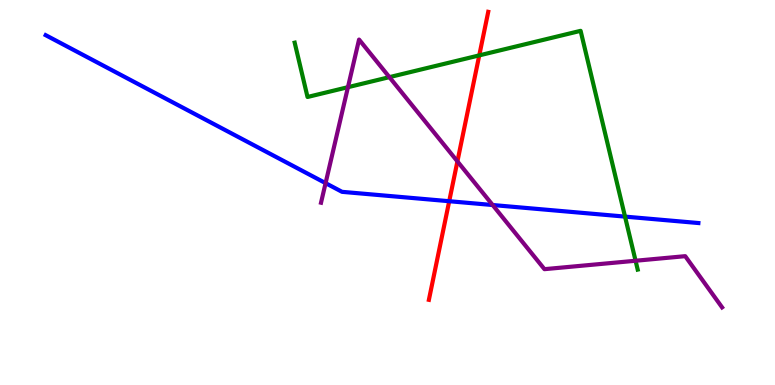[{'lines': ['blue', 'red'], 'intersections': [{'x': 5.8, 'y': 4.77}]}, {'lines': ['green', 'red'], 'intersections': [{'x': 6.18, 'y': 8.56}]}, {'lines': ['purple', 'red'], 'intersections': [{'x': 5.9, 'y': 5.81}]}, {'lines': ['blue', 'green'], 'intersections': [{'x': 8.06, 'y': 4.37}]}, {'lines': ['blue', 'purple'], 'intersections': [{'x': 4.2, 'y': 5.24}, {'x': 6.36, 'y': 4.67}]}, {'lines': ['green', 'purple'], 'intersections': [{'x': 4.49, 'y': 7.74}, {'x': 5.02, 'y': 8.0}, {'x': 8.2, 'y': 3.23}]}]